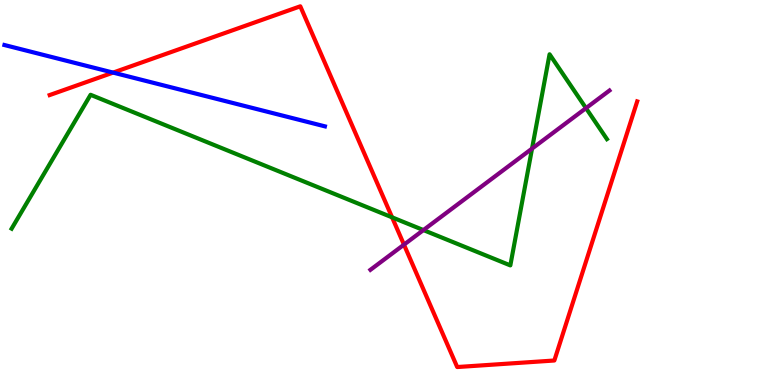[{'lines': ['blue', 'red'], 'intersections': [{'x': 1.46, 'y': 8.11}]}, {'lines': ['green', 'red'], 'intersections': [{'x': 5.06, 'y': 4.35}]}, {'lines': ['purple', 'red'], 'intersections': [{'x': 5.21, 'y': 3.65}]}, {'lines': ['blue', 'green'], 'intersections': []}, {'lines': ['blue', 'purple'], 'intersections': []}, {'lines': ['green', 'purple'], 'intersections': [{'x': 5.46, 'y': 4.02}, {'x': 6.87, 'y': 6.14}, {'x': 7.56, 'y': 7.19}]}]